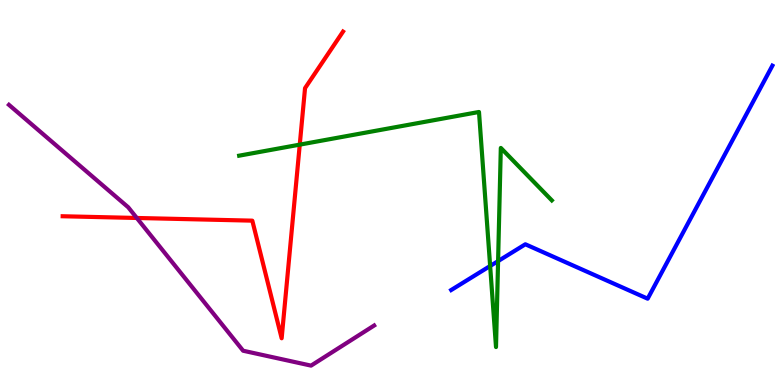[{'lines': ['blue', 'red'], 'intersections': []}, {'lines': ['green', 'red'], 'intersections': [{'x': 3.87, 'y': 6.24}]}, {'lines': ['purple', 'red'], 'intersections': [{'x': 1.77, 'y': 4.34}]}, {'lines': ['blue', 'green'], 'intersections': [{'x': 6.32, 'y': 3.09}, {'x': 6.43, 'y': 3.22}]}, {'lines': ['blue', 'purple'], 'intersections': []}, {'lines': ['green', 'purple'], 'intersections': []}]